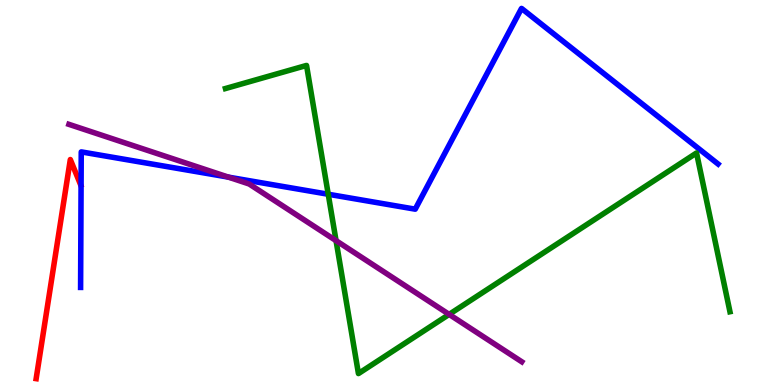[{'lines': ['blue', 'red'], 'intersections': []}, {'lines': ['green', 'red'], 'intersections': []}, {'lines': ['purple', 'red'], 'intersections': []}, {'lines': ['blue', 'green'], 'intersections': [{'x': 4.24, 'y': 4.95}]}, {'lines': ['blue', 'purple'], 'intersections': [{'x': 2.95, 'y': 5.4}]}, {'lines': ['green', 'purple'], 'intersections': [{'x': 4.34, 'y': 3.75}, {'x': 5.8, 'y': 1.83}]}]